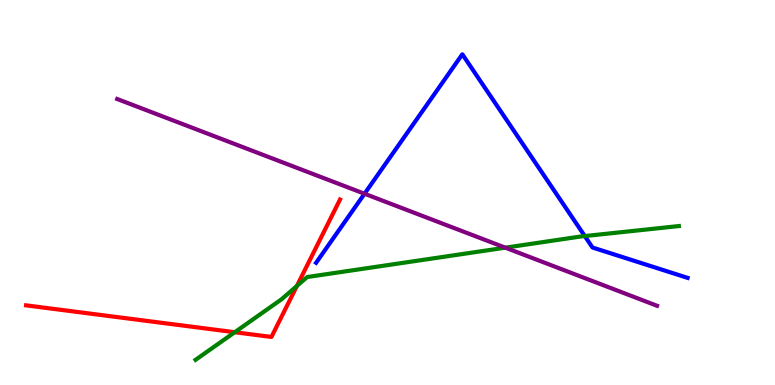[{'lines': ['blue', 'red'], 'intersections': []}, {'lines': ['green', 'red'], 'intersections': [{'x': 3.03, 'y': 1.37}, {'x': 3.83, 'y': 2.57}]}, {'lines': ['purple', 'red'], 'intersections': []}, {'lines': ['blue', 'green'], 'intersections': [{'x': 7.55, 'y': 3.87}]}, {'lines': ['blue', 'purple'], 'intersections': [{'x': 4.7, 'y': 4.97}]}, {'lines': ['green', 'purple'], 'intersections': [{'x': 6.52, 'y': 3.57}]}]